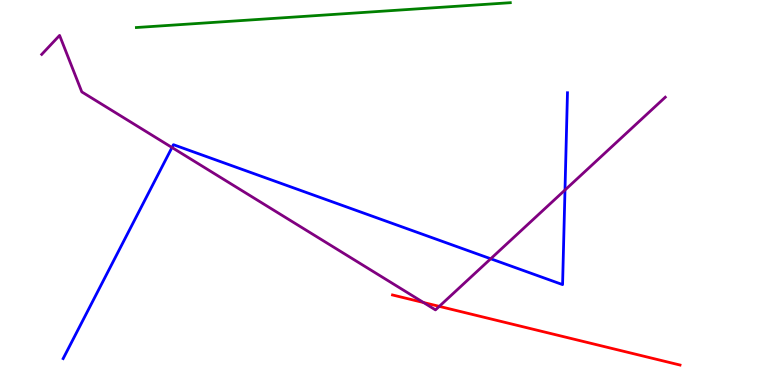[{'lines': ['blue', 'red'], 'intersections': []}, {'lines': ['green', 'red'], 'intersections': []}, {'lines': ['purple', 'red'], 'intersections': [{'x': 5.46, 'y': 2.14}, {'x': 5.67, 'y': 2.04}]}, {'lines': ['blue', 'green'], 'intersections': []}, {'lines': ['blue', 'purple'], 'intersections': [{'x': 2.22, 'y': 6.17}, {'x': 6.33, 'y': 3.28}, {'x': 7.29, 'y': 5.06}]}, {'lines': ['green', 'purple'], 'intersections': []}]